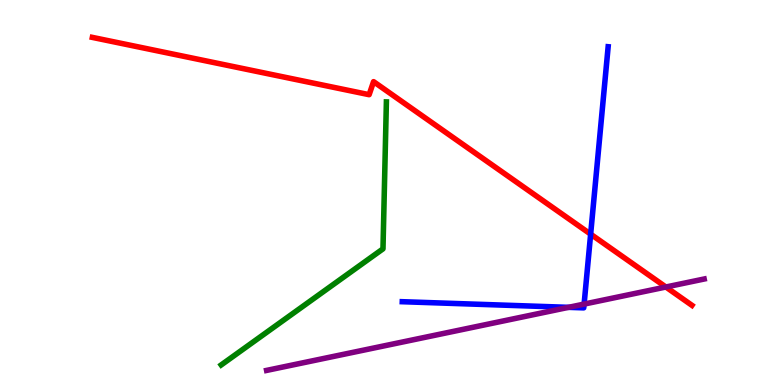[{'lines': ['blue', 'red'], 'intersections': [{'x': 7.62, 'y': 3.92}]}, {'lines': ['green', 'red'], 'intersections': []}, {'lines': ['purple', 'red'], 'intersections': [{'x': 8.59, 'y': 2.55}]}, {'lines': ['blue', 'green'], 'intersections': []}, {'lines': ['blue', 'purple'], 'intersections': [{'x': 7.34, 'y': 2.02}, {'x': 7.54, 'y': 2.1}]}, {'lines': ['green', 'purple'], 'intersections': []}]